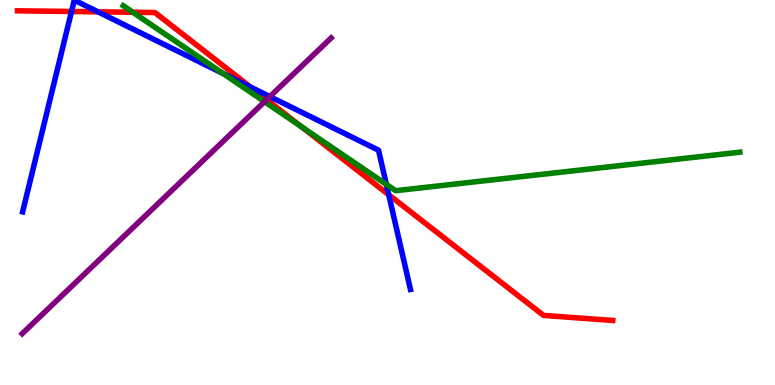[{'lines': ['blue', 'red'], 'intersections': [{'x': 0.923, 'y': 9.7}, {'x': 1.26, 'y': 9.69}, {'x': 3.23, 'y': 7.74}, {'x': 5.02, 'y': 4.94}]}, {'lines': ['green', 'red'], 'intersections': [{'x': 1.71, 'y': 9.68}, {'x': 3.89, 'y': 6.71}]}, {'lines': ['purple', 'red'], 'intersections': [{'x': 3.44, 'y': 7.41}]}, {'lines': ['blue', 'green'], 'intersections': [{'x': 2.88, 'y': 8.09}, {'x': 4.99, 'y': 5.21}]}, {'lines': ['blue', 'purple'], 'intersections': [{'x': 3.48, 'y': 7.49}]}, {'lines': ['green', 'purple'], 'intersections': [{'x': 3.41, 'y': 7.36}]}]